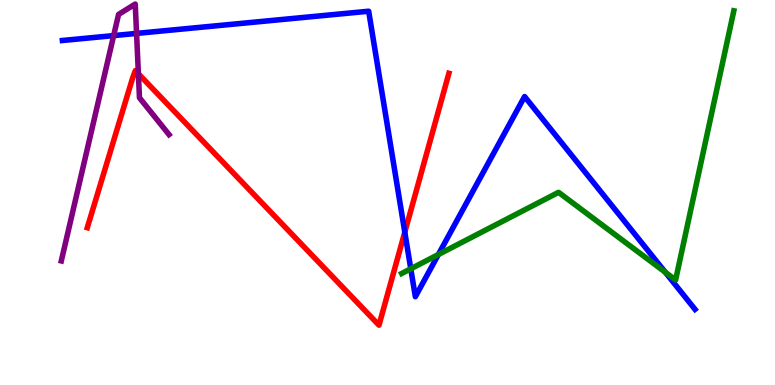[{'lines': ['blue', 'red'], 'intersections': [{'x': 5.22, 'y': 3.97}]}, {'lines': ['green', 'red'], 'intersections': []}, {'lines': ['purple', 'red'], 'intersections': [{'x': 1.79, 'y': 8.08}]}, {'lines': ['blue', 'green'], 'intersections': [{'x': 5.3, 'y': 3.02}, {'x': 5.66, 'y': 3.39}, {'x': 8.59, 'y': 2.93}]}, {'lines': ['blue', 'purple'], 'intersections': [{'x': 1.47, 'y': 9.08}, {'x': 1.76, 'y': 9.13}]}, {'lines': ['green', 'purple'], 'intersections': []}]